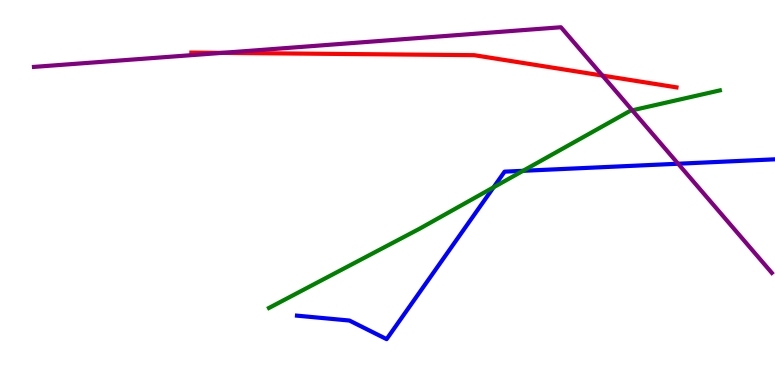[{'lines': ['blue', 'red'], 'intersections': []}, {'lines': ['green', 'red'], 'intersections': []}, {'lines': ['purple', 'red'], 'intersections': [{'x': 2.87, 'y': 8.63}, {'x': 7.77, 'y': 8.04}]}, {'lines': ['blue', 'green'], 'intersections': [{'x': 6.37, 'y': 5.14}, {'x': 6.75, 'y': 5.56}]}, {'lines': ['blue', 'purple'], 'intersections': [{'x': 8.75, 'y': 5.75}]}, {'lines': ['green', 'purple'], 'intersections': [{'x': 8.16, 'y': 7.13}]}]